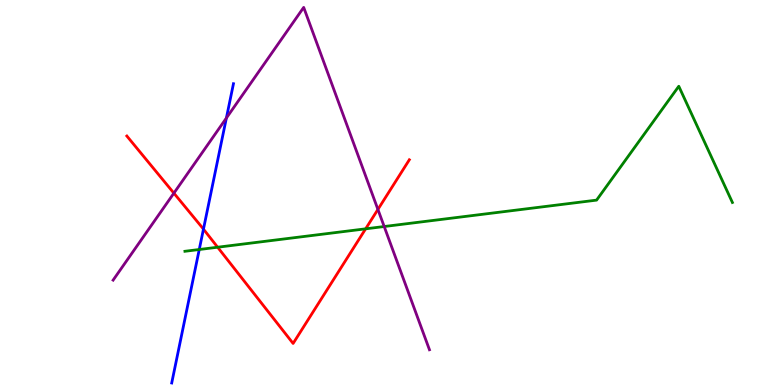[{'lines': ['blue', 'red'], 'intersections': [{'x': 2.63, 'y': 4.05}]}, {'lines': ['green', 'red'], 'intersections': [{'x': 2.81, 'y': 3.58}, {'x': 4.72, 'y': 4.06}]}, {'lines': ['purple', 'red'], 'intersections': [{'x': 2.24, 'y': 4.98}, {'x': 4.88, 'y': 4.56}]}, {'lines': ['blue', 'green'], 'intersections': [{'x': 2.57, 'y': 3.52}]}, {'lines': ['blue', 'purple'], 'intersections': [{'x': 2.92, 'y': 6.93}]}, {'lines': ['green', 'purple'], 'intersections': [{'x': 4.96, 'y': 4.12}]}]